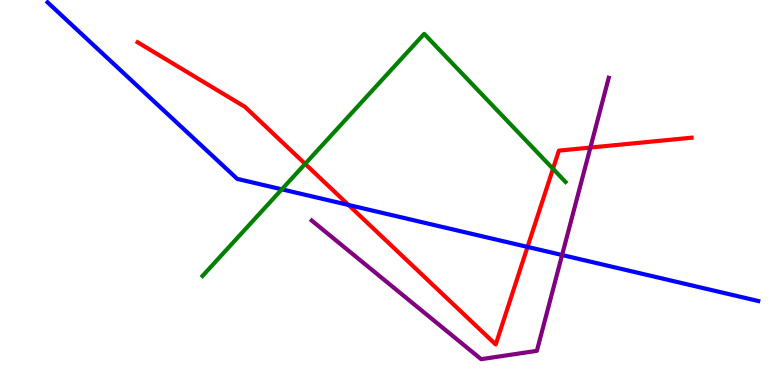[{'lines': ['blue', 'red'], 'intersections': [{'x': 4.5, 'y': 4.68}, {'x': 6.81, 'y': 3.59}]}, {'lines': ['green', 'red'], 'intersections': [{'x': 3.94, 'y': 5.74}, {'x': 7.14, 'y': 5.62}]}, {'lines': ['purple', 'red'], 'intersections': [{'x': 7.62, 'y': 6.17}]}, {'lines': ['blue', 'green'], 'intersections': [{'x': 3.64, 'y': 5.08}]}, {'lines': ['blue', 'purple'], 'intersections': [{'x': 7.25, 'y': 3.38}]}, {'lines': ['green', 'purple'], 'intersections': []}]